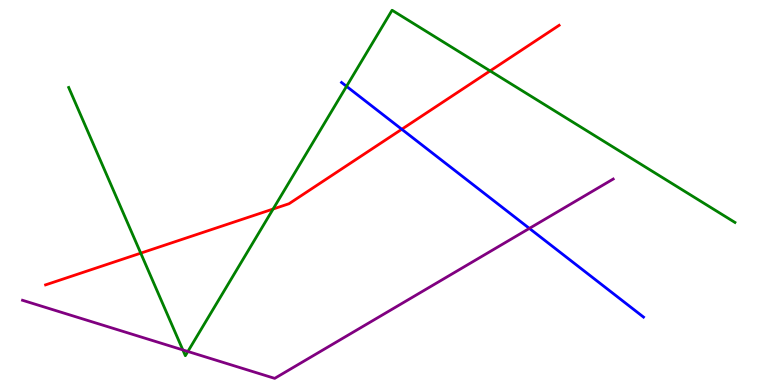[{'lines': ['blue', 'red'], 'intersections': [{'x': 5.18, 'y': 6.64}]}, {'lines': ['green', 'red'], 'intersections': [{'x': 1.82, 'y': 3.42}, {'x': 3.52, 'y': 4.57}, {'x': 6.32, 'y': 8.16}]}, {'lines': ['purple', 'red'], 'intersections': []}, {'lines': ['blue', 'green'], 'intersections': [{'x': 4.47, 'y': 7.76}]}, {'lines': ['blue', 'purple'], 'intersections': [{'x': 6.83, 'y': 4.07}]}, {'lines': ['green', 'purple'], 'intersections': [{'x': 2.36, 'y': 0.911}, {'x': 2.42, 'y': 0.871}]}]